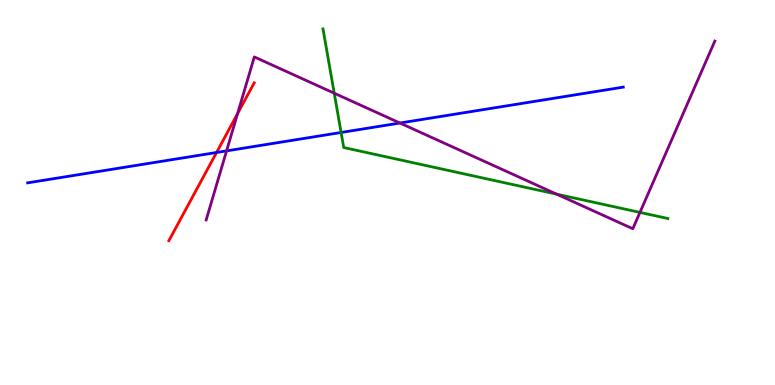[{'lines': ['blue', 'red'], 'intersections': [{'x': 2.79, 'y': 6.04}]}, {'lines': ['green', 'red'], 'intersections': []}, {'lines': ['purple', 'red'], 'intersections': [{'x': 3.07, 'y': 7.05}]}, {'lines': ['blue', 'green'], 'intersections': [{'x': 4.4, 'y': 6.56}]}, {'lines': ['blue', 'purple'], 'intersections': [{'x': 2.92, 'y': 6.08}, {'x': 5.16, 'y': 6.8}]}, {'lines': ['green', 'purple'], 'intersections': [{'x': 4.31, 'y': 7.58}, {'x': 7.18, 'y': 4.96}, {'x': 8.26, 'y': 4.48}]}]